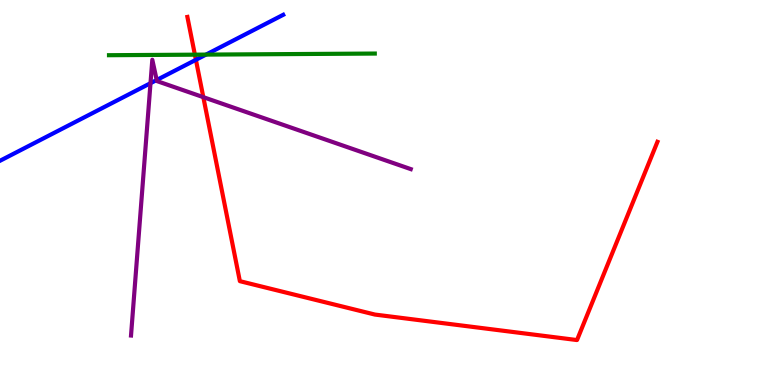[{'lines': ['blue', 'red'], 'intersections': [{'x': 2.53, 'y': 8.45}]}, {'lines': ['green', 'red'], 'intersections': [{'x': 2.51, 'y': 8.58}]}, {'lines': ['purple', 'red'], 'intersections': [{'x': 2.62, 'y': 7.48}]}, {'lines': ['blue', 'green'], 'intersections': [{'x': 2.66, 'y': 8.58}]}, {'lines': ['blue', 'purple'], 'intersections': [{'x': 1.94, 'y': 7.84}, {'x': 2.02, 'y': 7.92}]}, {'lines': ['green', 'purple'], 'intersections': []}]